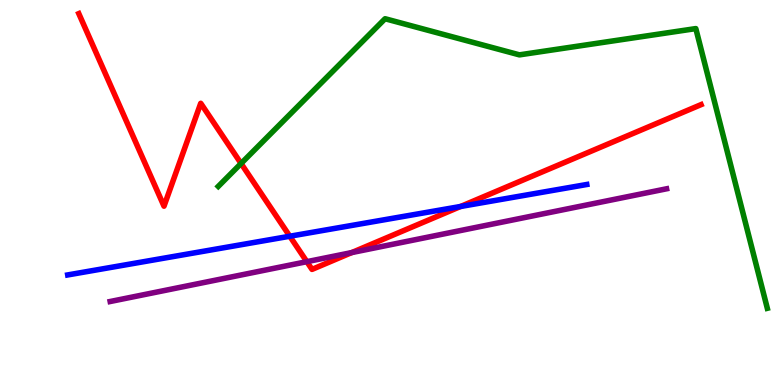[{'lines': ['blue', 'red'], 'intersections': [{'x': 3.74, 'y': 3.86}, {'x': 5.94, 'y': 4.64}]}, {'lines': ['green', 'red'], 'intersections': [{'x': 3.11, 'y': 5.75}]}, {'lines': ['purple', 'red'], 'intersections': [{'x': 3.96, 'y': 3.2}, {'x': 4.54, 'y': 3.44}]}, {'lines': ['blue', 'green'], 'intersections': []}, {'lines': ['blue', 'purple'], 'intersections': []}, {'lines': ['green', 'purple'], 'intersections': []}]